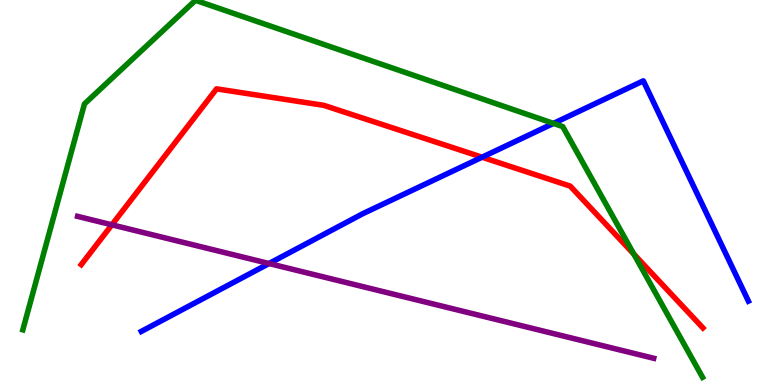[{'lines': ['blue', 'red'], 'intersections': [{'x': 6.22, 'y': 5.92}]}, {'lines': ['green', 'red'], 'intersections': [{'x': 8.18, 'y': 3.4}]}, {'lines': ['purple', 'red'], 'intersections': [{'x': 1.44, 'y': 4.16}]}, {'lines': ['blue', 'green'], 'intersections': [{'x': 7.14, 'y': 6.79}]}, {'lines': ['blue', 'purple'], 'intersections': [{'x': 3.47, 'y': 3.16}]}, {'lines': ['green', 'purple'], 'intersections': []}]